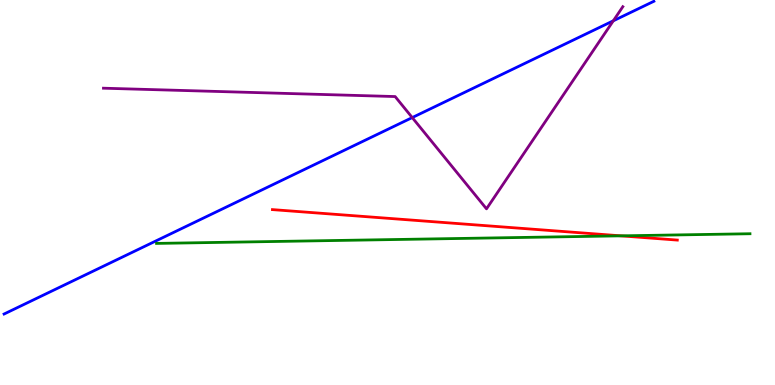[{'lines': ['blue', 'red'], 'intersections': []}, {'lines': ['green', 'red'], 'intersections': [{'x': 8.01, 'y': 3.87}]}, {'lines': ['purple', 'red'], 'intersections': []}, {'lines': ['blue', 'green'], 'intersections': []}, {'lines': ['blue', 'purple'], 'intersections': [{'x': 5.32, 'y': 6.95}, {'x': 7.91, 'y': 9.46}]}, {'lines': ['green', 'purple'], 'intersections': []}]